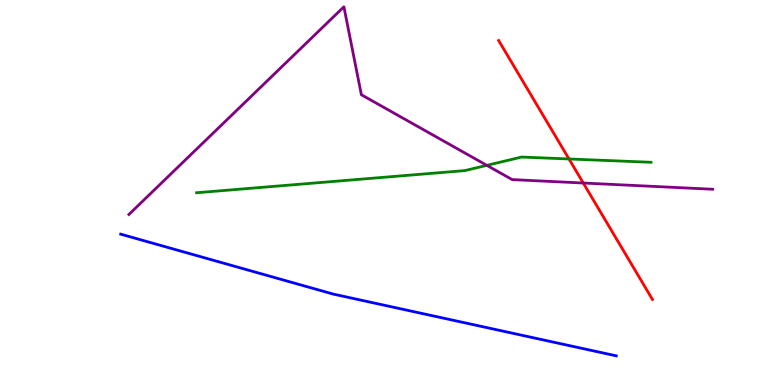[{'lines': ['blue', 'red'], 'intersections': []}, {'lines': ['green', 'red'], 'intersections': [{'x': 7.34, 'y': 5.87}]}, {'lines': ['purple', 'red'], 'intersections': [{'x': 7.53, 'y': 5.25}]}, {'lines': ['blue', 'green'], 'intersections': []}, {'lines': ['blue', 'purple'], 'intersections': []}, {'lines': ['green', 'purple'], 'intersections': [{'x': 6.28, 'y': 5.71}]}]